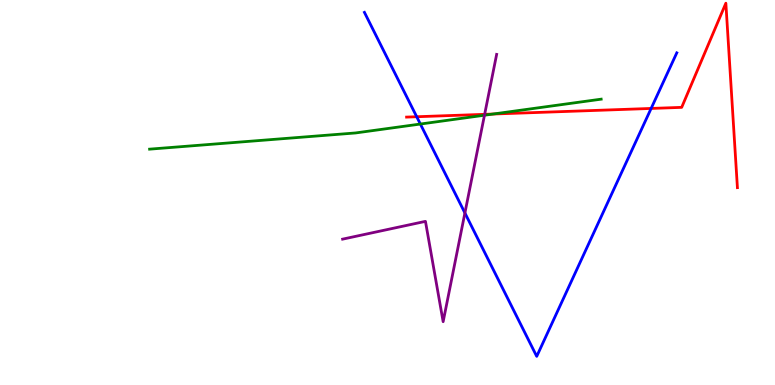[{'lines': ['blue', 'red'], 'intersections': [{'x': 5.38, 'y': 6.97}, {'x': 8.4, 'y': 7.18}]}, {'lines': ['green', 'red'], 'intersections': [{'x': 6.36, 'y': 7.04}]}, {'lines': ['purple', 'red'], 'intersections': [{'x': 6.25, 'y': 7.03}]}, {'lines': ['blue', 'green'], 'intersections': [{'x': 5.42, 'y': 6.78}]}, {'lines': ['blue', 'purple'], 'intersections': [{'x': 6.0, 'y': 4.47}]}, {'lines': ['green', 'purple'], 'intersections': [{'x': 6.25, 'y': 7.01}]}]